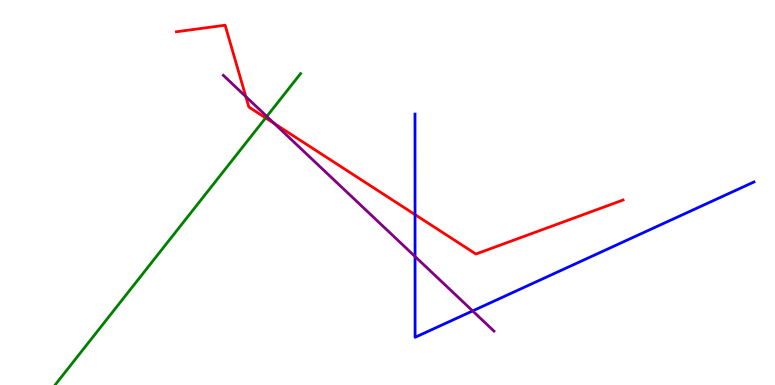[{'lines': ['blue', 'red'], 'intersections': [{'x': 5.36, 'y': 4.43}]}, {'lines': ['green', 'red'], 'intersections': [{'x': 3.43, 'y': 6.94}]}, {'lines': ['purple', 'red'], 'intersections': [{'x': 3.17, 'y': 7.49}, {'x': 3.54, 'y': 6.79}]}, {'lines': ['blue', 'green'], 'intersections': []}, {'lines': ['blue', 'purple'], 'intersections': [{'x': 5.36, 'y': 3.34}, {'x': 6.1, 'y': 1.92}]}, {'lines': ['green', 'purple'], 'intersections': [{'x': 3.44, 'y': 6.98}]}]